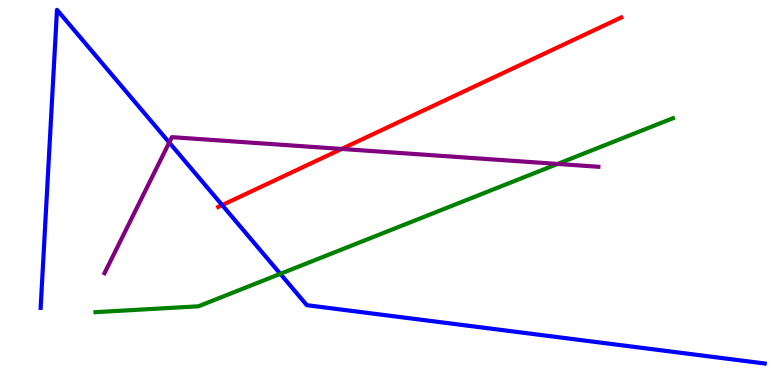[{'lines': ['blue', 'red'], 'intersections': [{'x': 2.87, 'y': 4.67}]}, {'lines': ['green', 'red'], 'intersections': []}, {'lines': ['purple', 'red'], 'intersections': [{'x': 4.41, 'y': 6.13}]}, {'lines': ['blue', 'green'], 'intersections': [{'x': 3.62, 'y': 2.89}]}, {'lines': ['blue', 'purple'], 'intersections': [{'x': 2.18, 'y': 6.3}]}, {'lines': ['green', 'purple'], 'intersections': [{'x': 7.19, 'y': 5.74}]}]